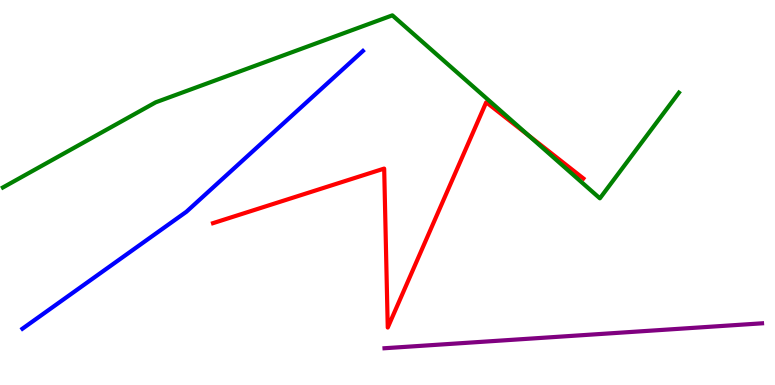[{'lines': ['blue', 'red'], 'intersections': []}, {'lines': ['green', 'red'], 'intersections': [{'x': 6.82, 'y': 6.48}]}, {'lines': ['purple', 'red'], 'intersections': []}, {'lines': ['blue', 'green'], 'intersections': []}, {'lines': ['blue', 'purple'], 'intersections': []}, {'lines': ['green', 'purple'], 'intersections': []}]